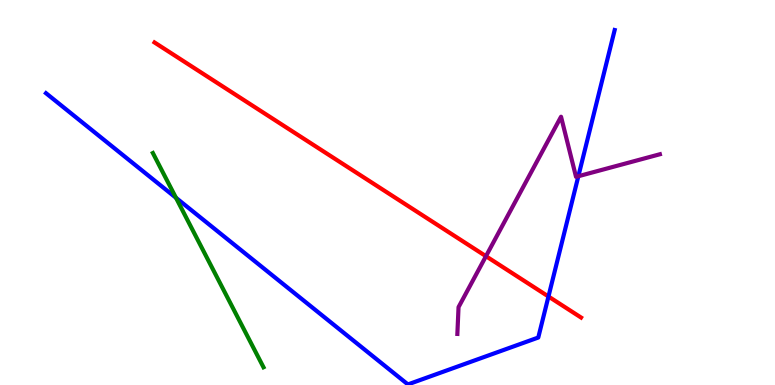[{'lines': ['blue', 'red'], 'intersections': [{'x': 7.08, 'y': 2.3}]}, {'lines': ['green', 'red'], 'intersections': []}, {'lines': ['purple', 'red'], 'intersections': [{'x': 6.27, 'y': 3.35}]}, {'lines': ['blue', 'green'], 'intersections': [{'x': 2.27, 'y': 4.86}]}, {'lines': ['blue', 'purple'], 'intersections': [{'x': 7.46, 'y': 5.42}]}, {'lines': ['green', 'purple'], 'intersections': []}]